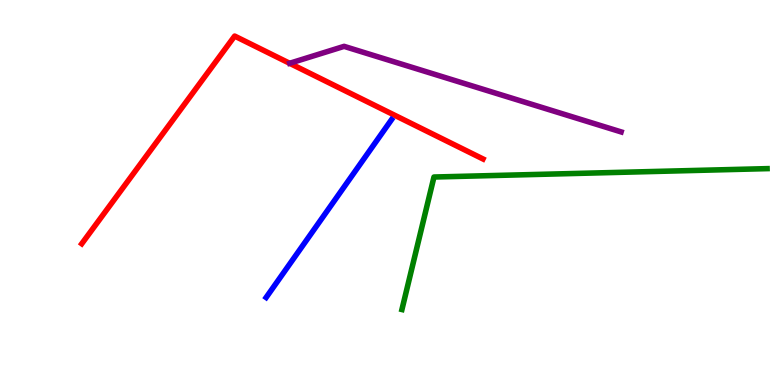[{'lines': ['blue', 'red'], 'intersections': []}, {'lines': ['green', 'red'], 'intersections': []}, {'lines': ['purple', 'red'], 'intersections': []}, {'lines': ['blue', 'green'], 'intersections': []}, {'lines': ['blue', 'purple'], 'intersections': []}, {'lines': ['green', 'purple'], 'intersections': []}]